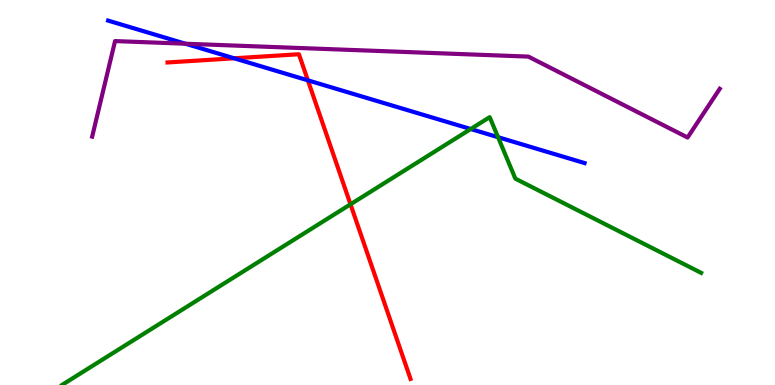[{'lines': ['blue', 'red'], 'intersections': [{'x': 3.02, 'y': 8.49}, {'x': 3.97, 'y': 7.91}]}, {'lines': ['green', 'red'], 'intersections': [{'x': 4.52, 'y': 4.69}]}, {'lines': ['purple', 'red'], 'intersections': []}, {'lines': ['blue', 'green'], 'intersections': [{'x': 6.07, 'y': 6.65}, {'x': 6.43, 'y': 6.44}]}, {'lines': ['blue', 'purple'], 'intersections': [{'x': 2.39, 'y': 8.86}]}, {'lines': ['green', 'purple'], 'intersections': []}]